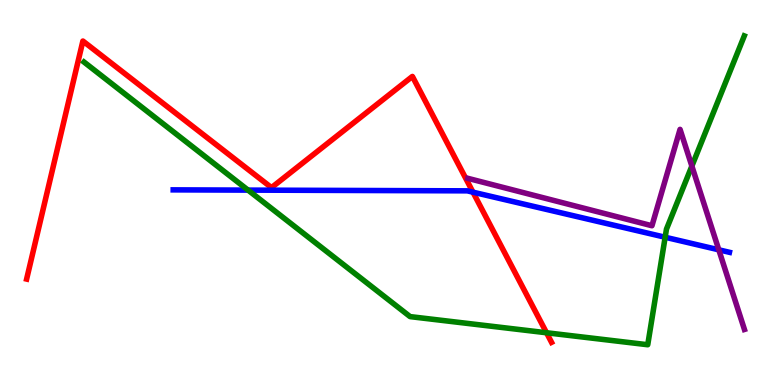[{'lines': ['blue', 'red'], 'intersections': [{'x': 6.1, 'y': 5.01}]}, {'lines': ['green', 'red'], 'intersections': [{'x': 7.05, 'y': 1.36}]}, {'lines': ['purple', 'red'], 'intersections': []}, {'lines': ['blue', 'green'], 'intersections': [{'x': 3.2, 'y': 5.06}, {'x': 8.58, 'y': 3.84}]}, {'lines': ['blue', 'purple'], 'intersections': [{'x': 9.27, 'y': 3.51}]}, {'lines': ['green', 'purple'], 'intersections': [{'x': 8.93, 'y': 5.69}]}]